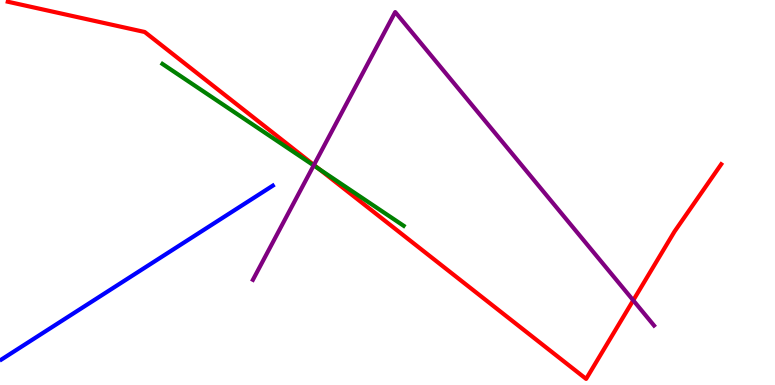[{'lines': ['blue', 'red'], 'intersections': []}, {'lines': ['green', 'red'], 'intersections': [{'x': 4.12, 'y': 5.61}]}, {'lines': ['purple', 'red'], 'intersections': [{'x': 4.05, 'y': 5.71}, {'x': 8.17, 'y': 2.2}]}, {'lines': ['blue', 'green'], 'intersections': []}, {'lines': ['blue', 'purple'], 'intersections': []}, {'lines': ['green', 'purple'], 'intersections': [{'x': 4.05, 'y': 5.7}]}]